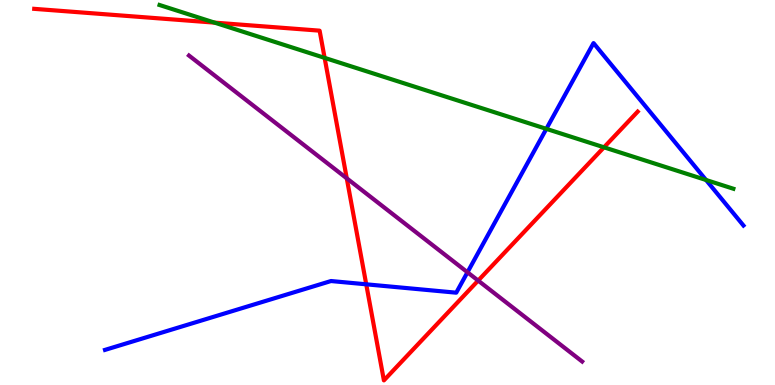[{'lines': ['blue', 'red'], 'intersections': [{'x': 4.73, 'y': 2.62}]}, {'lines': ['green', 'red'], 'intersections': [{'x': 2.77, 'y': 9.41}, {'x': 4.19, 'y': 8.5}, {'x': 7.79, 'y': 6.17}]}, {'lines': ['purple', 'red'], 'intersections': [{'x': 4.47, 'y': 5.37}, {'x': 6.17, 'y': 2.71}]}, {'lines': ['blue', 'green'], 'intersections': [{'x': 7.05, 'y': 6.65}, {'x': 9.11, 'y': 5.33}]}, {'lines': ['blue', 'purple'], 'intersections': [{'x': 6.03, 'y': 2.93}]}, {'lines': ['green', 'purple'], 'intersections': []}]